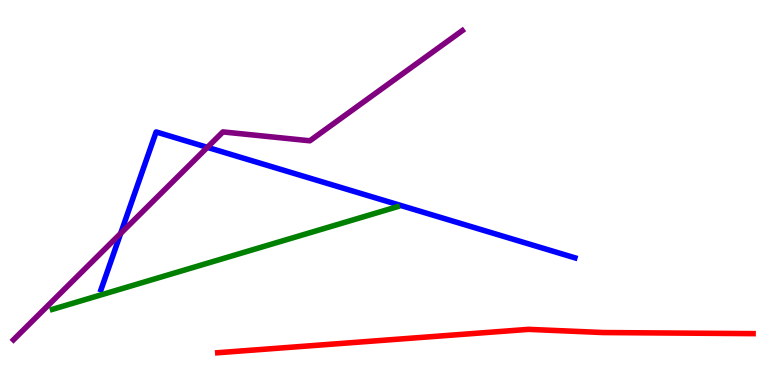[{'lines': ['blue', 'red'], 'intersections': []}, {'lines': ['green', 'red'], 'intersections': []}, {'lines': ['purple', 'red'], 'intersections': []}, {'lines': ['blue', 'green'], 'intersections': []}, {'lines': ['blue', 'purple'], 'intersections': [{'x': 1.56, 'y': 3.94}, {'x': 2.68, 'y': 6.17}]}, {'lines': ['green', 'purple'], 'intersections': []}]